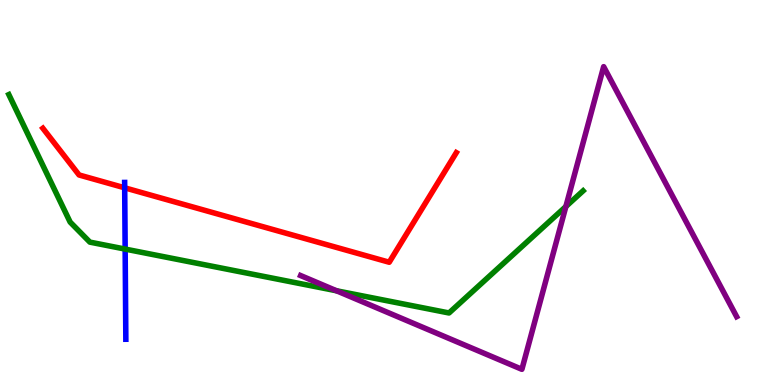[{'lines': ['blue', 'red'], 'intersections': [{'x': 1.61, 'y': 5.12}]}, {'lines': ['green', 'red'], 'intersections': []}, {'lines': ['purple', 'red'], 'intersections': []}, {'lines': ['blue', 'green'], 'intersections': [{'x': 1.61, 'y': 3.53}]}, {'lines': ['blue', 'purple'], 'intersections': []}, {'lines': ['green', 'purple'], 'intersections': [{'x': 4.34, 'y': 2.45}, {'x': 7.3, 'y': 4.64}]}]